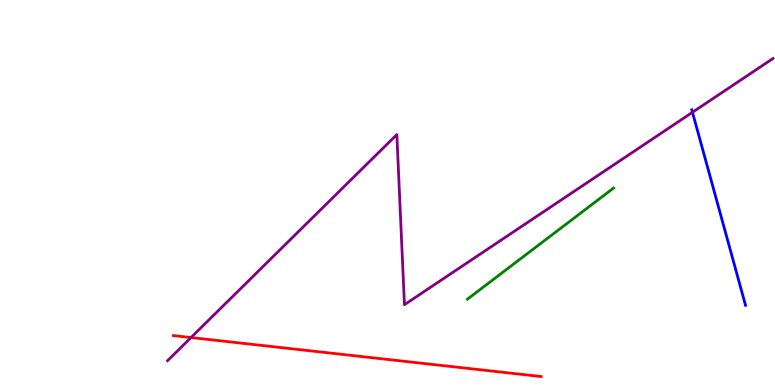[{'lines': ['blue', 'red'], 'intersections': []}, {'lines': ['green', 'red'], 'intersections': []}, {'lines': ['purple', 'red'], 'intersections': [{'x': 2.46, 'y': 1.23}]}, {'lines': ['blue', 'green'], 'intersections': []}, {'lines': ['blue', 'purple'], 'intersections': [{'x': 8.94, 'y': 7.08}]}, {'lines': ['green', 'purple'], 'intersections': []}]